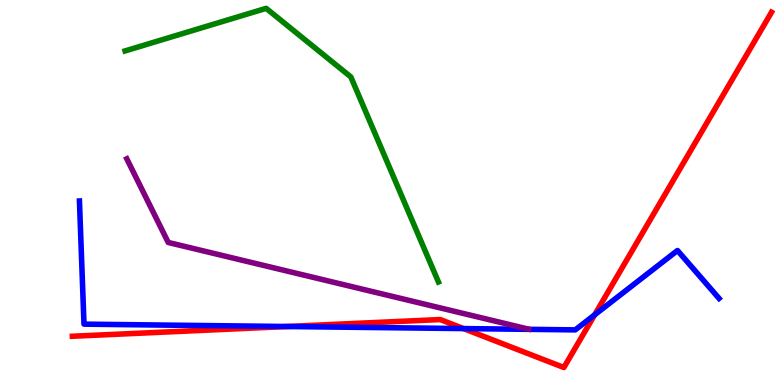[{'lines': ['blue', 'red'], 'intersections': [{'x': 3.7, 'y': 1.52}, {'x': 5.98, 'y': 1.47}, {'x': 7.67, 'y': 1.82}]}, {'lines': ['green', 'red'], 'intersections': []}, {'lines': ['purple', 'red'], 'intersections': []}, {'lines': ['blue', 'green'], 'intersections': []}, {'lines': ['blue', 'purple'], 'intersections': []}, {'lines': ['green', 'purple'], 'intersections': []}]